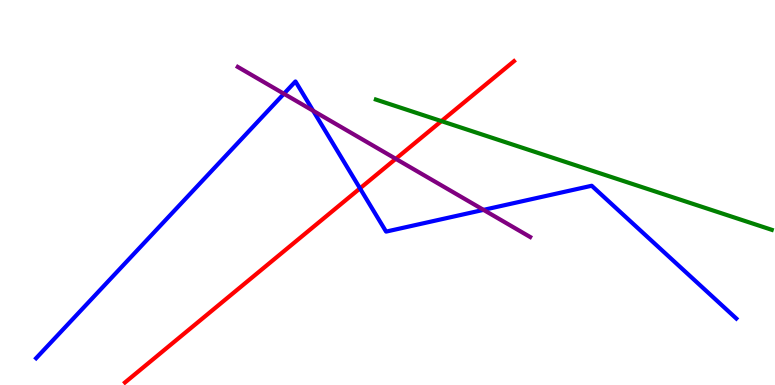[{'lines': ['blue', 'red'], 'intersections': [{'x': 4.65, 'y': 5.11}]}, {'lines': ['green', 'red'], 'intersections': [{'x': 5.7, 'y': 6.85}]}, {'lines': ['purple', 'red'], 'intersections': [{'x': 5.11, 'y': 5.87}]}, {'lines': ['blue', 'green'], 'intersections': []}, {'lines': ['blue', 'purple'], 'intersections': [{'x': 3.66, 'y': 7.56}, {'x': 4.04, 'y': 7.12}, {'x': 6.24, 'y': 4.55}]}, {'lines': ['green', 'purple'], 'intersections': []}]